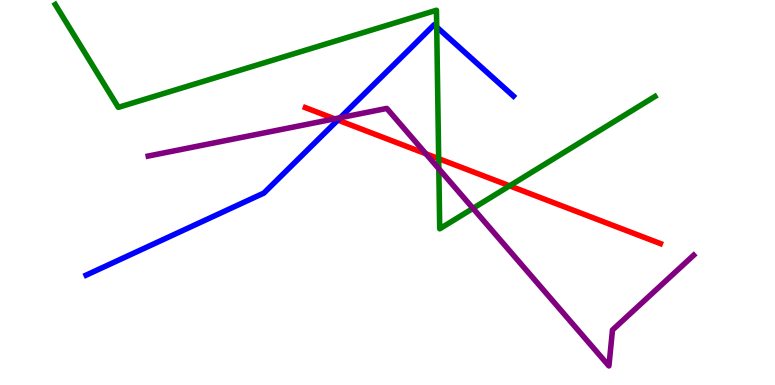[{'lines': ['blue', 'red'], 'intersections': [{'x': 4.36, 'y': 6.88}]}, {'lines': ['green', 'red'], 'intersections': [{'x': 5.66, 'y': 5.88}, {'x': 6.58, 'y': 5.17}]}, {'lines': ['purple', 'red'], 'intersections': [{'x': 4.32, 'y': 6.91}, {'x': 5.5, 'y': 6.01}]}, {'lines': ['blue', 'green'], 'intersections': [{'x': 5.63, 'y': 9.3}]}, {'lines': ['blue', 'purple'], 'intersections': [{'x': 4.39, 'y': 6.94}]}, {'lines': ['green', 'purple'], 'intersections': [{'x': 5.66, 'y': 5.62}, {'x': 6.1, 'y': 4.59}]}]